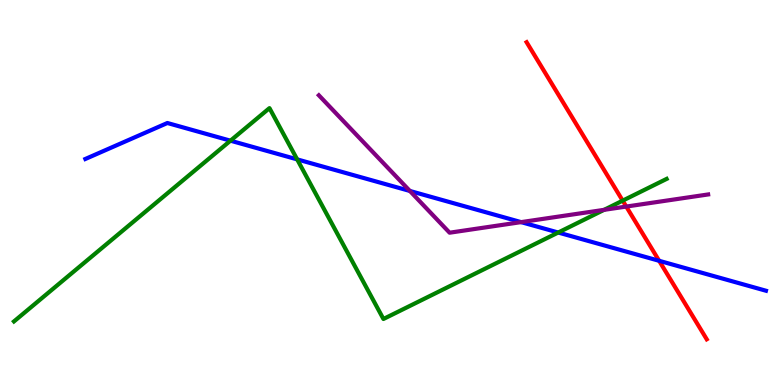[{'lines': ['blue', 'red'], 'intersections': [{'x': 8.51, 'y': 3.23}]}, {'lines': ['green', 'red'], 'intersections': [{'x': 8.03, 'y': 4.79}]}, {'lines': ['purple', 'red'], 'intersections': [{'x': 8.08, 'y': 4.63}]}, {'lines': ['blue', 'green'], 'intersections': [{'x': 2.97, 'y': 6.35}, {'x': 3.83, 'y': 5.86}, {'x': 7.2, 'y': 3.96}]}, {'lines': ['blue', 'purple'], 'intersections': [{'x': 5.29, 'y': 5.04}, {'x': 6.72, 'y': 4.23}]}, {'lines': ['green', 'purple'], 'intersections': [{'x': 7.79, 'y': 4.55}]}]